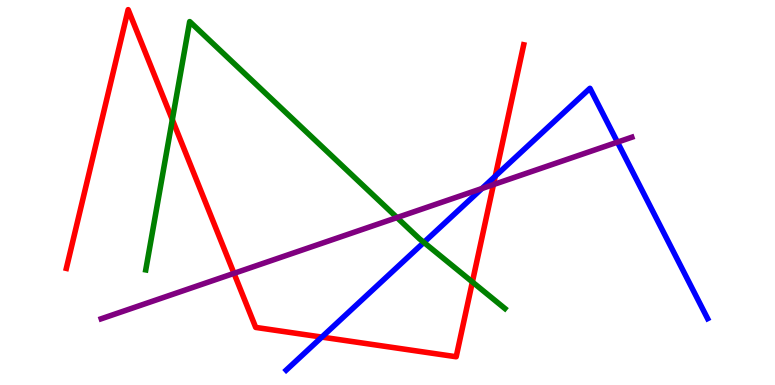[{'lines': ['blue', 'red'], 'intersections': [{'x': 4.15, 'y': 1.24}, {'x': 6.39, 'y': 5.42}]}, {'lines': ['green', 'red'], 'intersections': [{'x': 2.22, 'y': 6.89}, {'x': 6.1, 'y': 2.68}]}, {'lines': ['purple', 'red'], 'intersections': [{'x': 3.02, 'y': 2.9}, {'x': 6.37, 'y': 5.21}]}, {'lines': ['blue', 'green'], 'intersections': [{'x': 5.47, 'y': 3.7}]}, {'lines': ['blue', 'purple'], 'intersections': [{'x': 6.22, 'y': 5.1}, {'x': 7.97, 'y': 6.31}]}, {'lines': ['green', 'purple'], 'intersections': [{'x': 5.12, 'y': 4.35}]}]